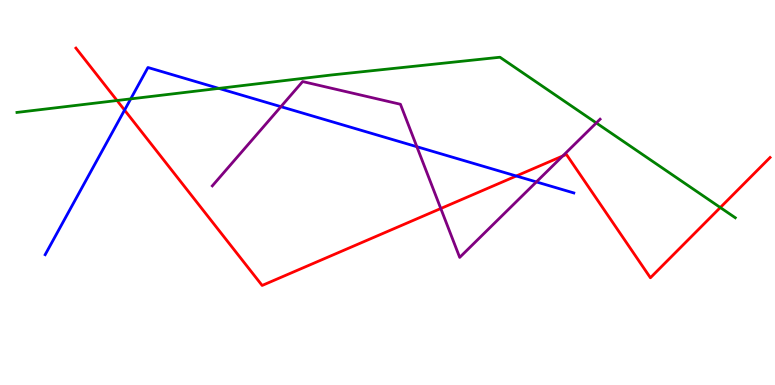[{'lines': ['blue', 'red'], 'intersections': [{'x': 1.61, 'y': 7.14}, {'x': 6.66, 'y': 5.43}]}, {'lines': ['green', 'red'], 'intersections': [{'x': 1.51, 'y': 7.39}, {'x': 9.29, 'y': 4.61}]}, {'lines': ['purple', 'red'], 'intersections': [{'x': 5.69, 'y': 4.58}, {'x': 7.26, 'y': 5.95}]}, {'lines': ['blue', 'green'], 'intersections': [{'x': 1.69, 'y': 7.43}, {'x': 2.82, 'y': 7.7}]}, {'lines': ['blue', 'purple'], 'intersections': [{'x': 3.62, 'y': 7.23}, {'x': 5.38, 'y': 6.19}, {'x': 6.92, 'y': 5.27}]}, {'lines': ['green', 'purple'], 'intersections': [{'x': 7.69, 'y': 6.81}]}]